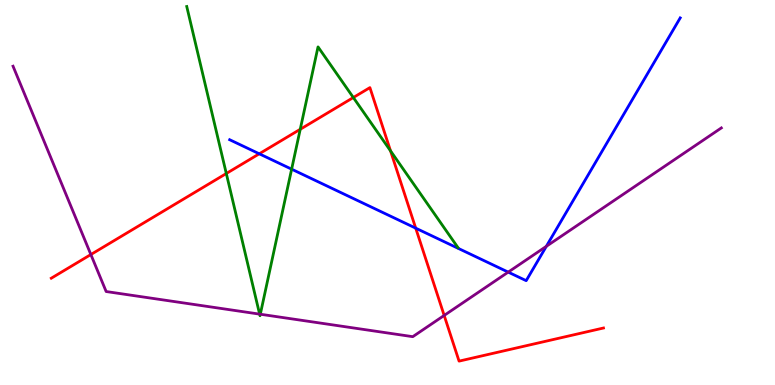[{'lines': ['blue', 'red'], 'intersections': [{'x': 3.35, 'y': 6.01}, {'x': 5.36, 'y': 4.07}]}, {'lines': ['green', 'red'], 'intersections': [{'x': 2.92, 'y': 5.49}, {'x': 3.87, 'y': 6.64}, {'x': 4.56, 'y': 7.47}, {'x': 5.04, 'y': 6.08}]}, {'lines': ['purple', 'red'], 'intersections': [{'x': 1.17, 'y': 3.39}, {'x': 5.73, 'y': 1.81}]}, {'lines': ['blue', 'green'], 'intersections': [{'x': 3.76, 'y': 5.61}]}, {'lines': ['blue', 'purple'], 'intersections': [{'x': 6.56, 'y': 2.93}, {'x': 7.05, 'y': 3.6}]}, {'lines': ['green', 'purple'], 'intersections': [{'x': 3.35, 'y': 1.84}, {'x': 3.36, 'y': 1.84}]}]